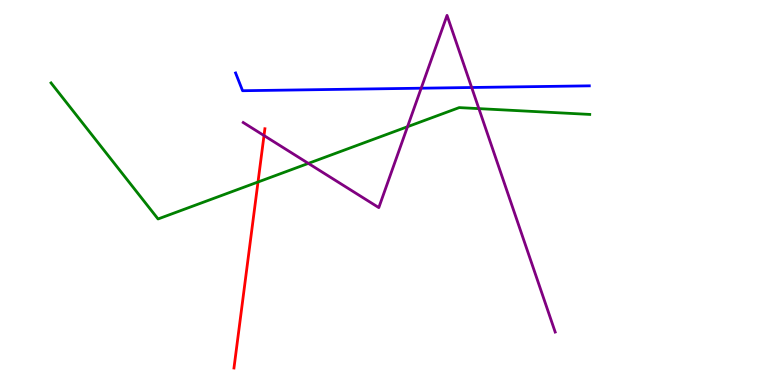[{'lines': ['blue', 'red'], 'intersections': []}, {'lines': ['green', 'red'], 'intersections': [{'x': 3.33, 'y': 5.27}]}, {'lines': ['purple', 'red'], 'intersections': [{'x': 3.41, 'y': 6.48}]}, {'lines': ['blue', 'green'], 'intersections': []}, {'lines': ['blue', 'purple'], 'intersections': [{'x': 5.43, 'y': 7.71}, {'x': 6.09, 'y': 7.73}]}, {'lines': ['green', 'purple'], 'intersections': [{'x': 3.98, 'y': 5.76}, {'x': 5.26, 'y': 6.71}, {'x': 6.18, 'y': 7.18}]}]